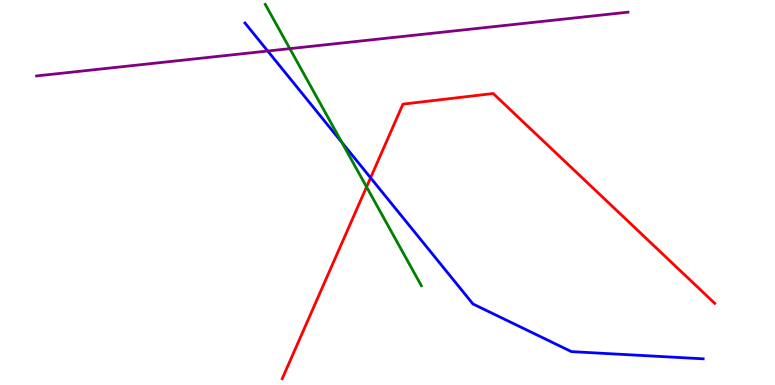[{'lines': ['blue', 'red'], 'intersections': [{'x': 4.78, 'y': 5.38}]}, {'lines': ['green', 'red'], 'intersections': [{'x': 4.73, 'y': 5.14}]}, {'lines': ['purple', 'red'], 'intersections': []}, {'lines': ['blue', 'green'], 'intersections': [{'x': 4.41, 'y': 6.3}]}, {'lines': ['blue', 'purple'], 'intersections': [{'x': 3.45, 'y': 8.67}]}, {'lines': ['green', 'purple'], 'intersections': [{'x': 3.74, 'y': 8.74}]}]